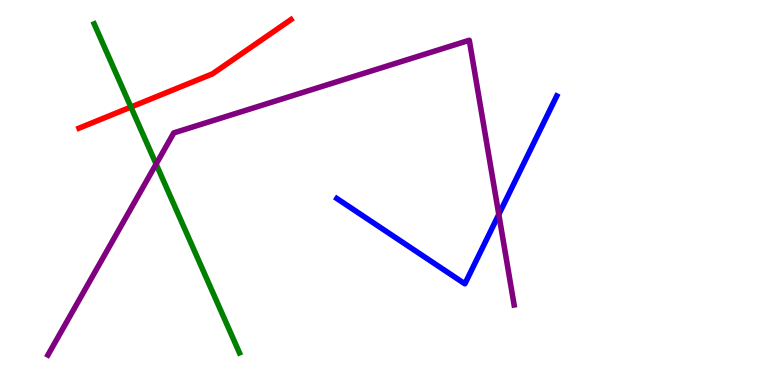[{'lines': ['blue', 'red'], 'intersections': []}, {'lines': ['green', 'red'], 'intersections': [{'x': 1.69, 'y': 7.22}]}, {'lines': ['purple', 'red'], 'intersections': []}, {'lines': ['blue', 'green'], 'intersections': []}, {'lines': ['blue', 'purple'], 'intersections': [{'x': 6.44, 'y': 4.43}]}, {'lines': ['green', 'purple'], 'intersections': [{'x': 2.01, 'y': 5.74}]}]